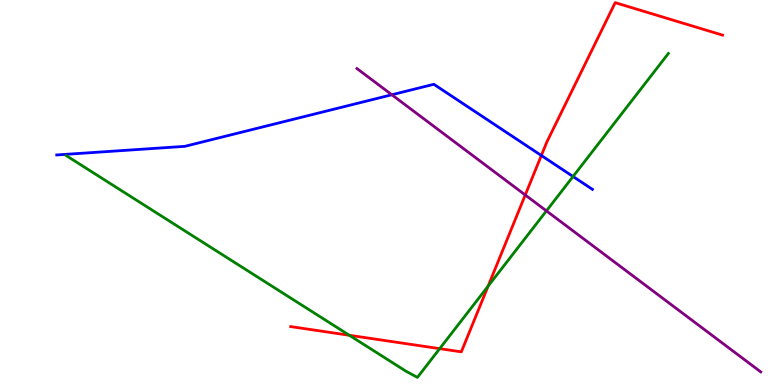[{'lines': ['blue', 'red'], 'intersections': [{'x': 6.99, 'y': 5.96}]}, {'lines': ['green', 'red'], 'intersections': [{'x': 4.51, 'y': 1.29}, {'x': 5.67, 'y': 0.944}, {'x': 6.3, 'y': 2.57}]}, {'lines': ['purple', 'red'], 'intersections': [{'x': 6.78, 'y': 4.94}]}, {'lines': ['blue', 'green'], 'intersections': [{'x': 7.39, 'y': 5.42}]}, {'lines': ['blue', 'purple'], 'intersections': [{'x': 5.06, 'y': 7.54}]}, {'lines': ['green', 'purple'], 'intersections': [{'x': 7.05, 'y': 4.52}]}]